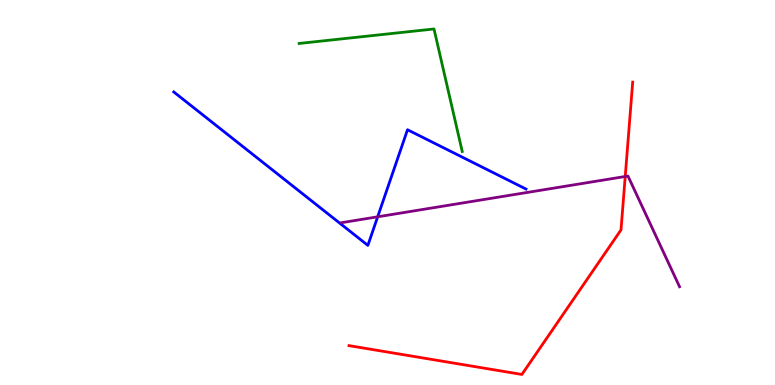[{'lines': ['blue', 'red'], 'intersections': []}, {'lines': ['green', 'red'], 'intersections': []}, {'lines': ['purple', 'red'], 'intersections': [{'x': 8.07, 'y': 5.42}]}, {'lines': ['blue', 'green'], 'intersections': []}, {'lines': ['blue', 'purple'], 'intersections': [{'x': 4.87, 'y': 4.37}]}, {'lines': ['green', 'purple'], 'intersections': []}]